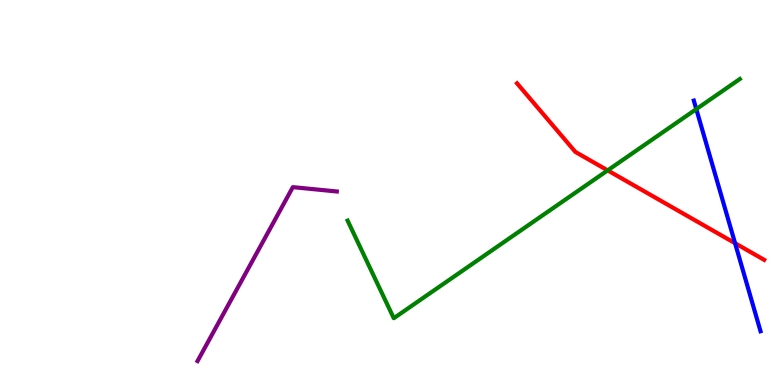[{'lines': ['blue', 'red'], 'intersections': [{'x': 9.48, 'y': 3.68}]}, {'lines': ['green', 'red'], 'intersections': [{'x': 7.84, 'y': 5.57}]}, {'lines': ['purple', 'red'], 'intersections': []}, {'lines': ['blue', 'green'], 'intersections': [{'x': 8.98, 'y': 7.17}]}, {'lines': ['blue', 'purple'], 'intersections': []}, {'lines': ['green', 'purple'], 'intersections': []}]